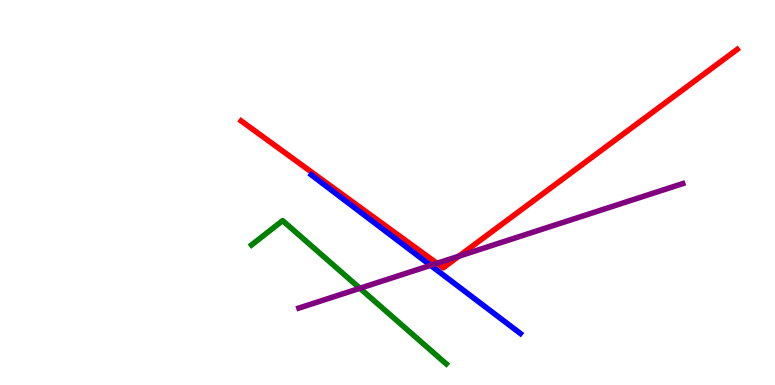[{'lines': ['blue', 'red'], 'intersections': []}, {'lines': ['green', 'red'], 'intersections': []}, {'lines': ['purple', 'red'], 'intersections': [{'x': 5.64, 'y': 3.16}, {'x': 5.92, 'y': 3.35}]}, {'lines': ['blue', 'green'], 'intersections': []}, {'lines': ['blue', 'purple'], 'intersections': [{'x': 5.56, 'y': 3.11}]}, {'lines': ['green', 'purple'], 'intersections': [{'x': 4.64, 'y': 2.51}]}]